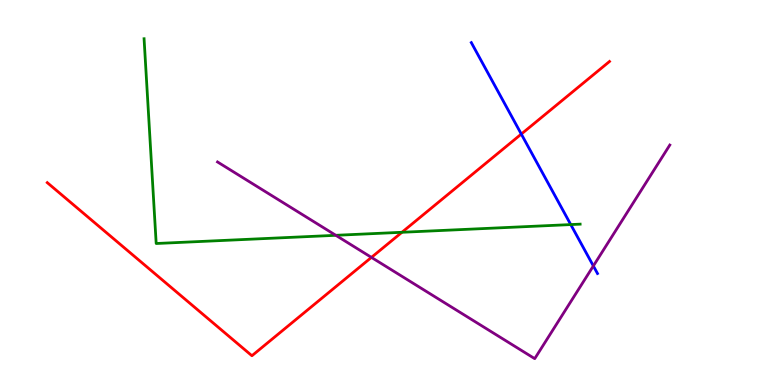[{'lines': ['blue', 'red'], 'intersections': [{'x': 6.73, 'y': 6.52}]}, {'lines': ['green', 'red'], 'intersections': [{'x': 5.19, 'y': 3.97}]}, {'lines': ['purple', 'red'], 'intersections': [{'x': 4.79, 'y': 3.31}]}, {'lines': ['blue', 'green'], 'intersections': [{'x': 7.36, 'y': 4.17}]}, {'lines': ['blue', 'purple'], 'intersections': [{'x': 7.66, 'y': 3.09}]}, {'lines': ['green', 'purple'], 'intersections': [{'x': 4.33, 'y': 3.89}]}]